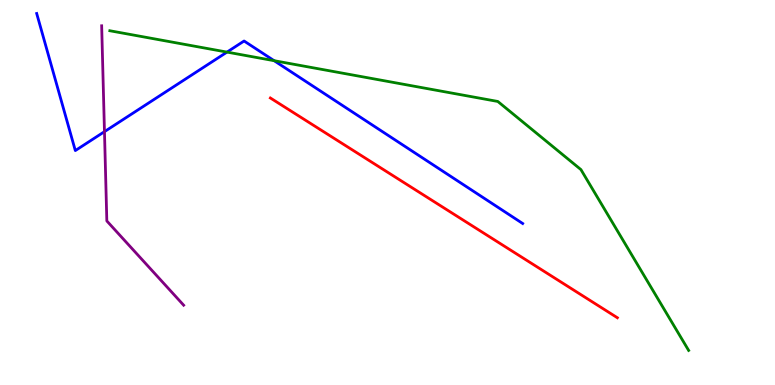[{'lines': ['blue', 'red'], 'intersections': []}, {'lines': ['green', 'red'], 'intersections': []}, {'lines': ['purple', 'red'], 'intersections': []}, {'lines': ['blue', 'green'], 'intersections': [{'x': 2.93, 'y': 8.65}, {'x': 3.54, 'y': 8.42}]}, {'lines': ['blue', 'purple'], 'intersections': [{'x': 1.35, 'y': 6.58}]}, {'lines': ['green', 'purple'], 'intersections': []}]